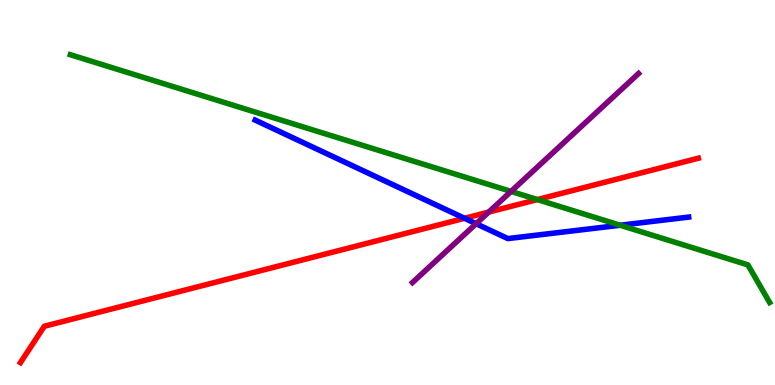[{'lines': ['blue', 'red'], 'intersections': [{'x': 5.99, 'y': 4.33}]}, {'lines': ['green', 'red'], 'intersections': [{'x': 6.93, 'y': 4.82}]}, {'lines': ['purple', 'red'], 'intersections': [{'x': 6.31, 'y': 4.49}]}, {'lines': ['blue', 'green'], 'intersections': [{'x': 8.0, 'y': 4.15}]}, {'lines': ['blue', 'purple'], 'intersections': [{'x': 6.14, 'y': 4.19}]}, {'lines': ['green', 'purple'], 'intersections': [{'x': 6.59, 'y': 5.03}]}]